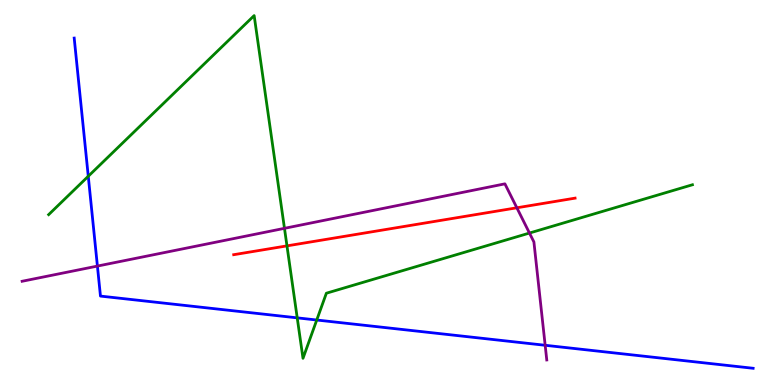[{'lines': ['blue', 'red'], 'intersections': []}, {'lines': ['green', 'red'], 'intersections': [{'x': 3.7, 'y': 3.61}]}, {'lines': ['purple', 'red'], 'intersections': [{'x': 6.67, 'y': 4.6}]}, {'lines': ['blue', 'green'], 'intersections': [{'x': 1.14, 'y': 5.42}, {'x': 3.84, 'y': 1.74}, {'x': 4.09, 'y': 1.69}]}, {'lines': ['blue', 'purple'], 'intersections': [{'x': 1.26, 'y': 3.09}, {'x': 7.03, 'y': 1.03}]}, {'lines': ['green', 'purple'], 'intersections': [{'x': 3.67, 'y': 4.07}, {'x': 6.83, 'y': 3.95}]}]